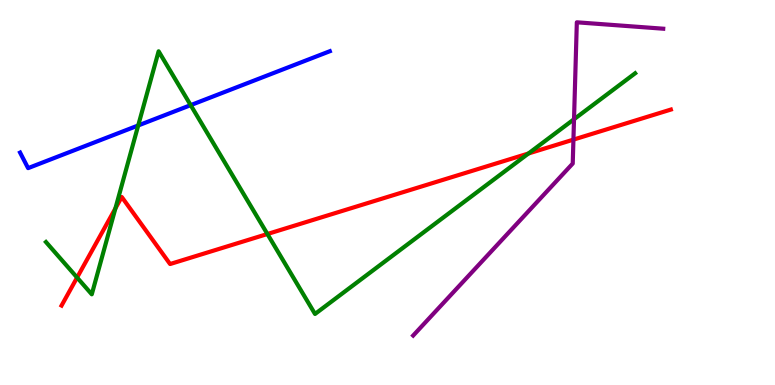[{'lines': ['blue', 'red'], 'intersections': []}, {'lines': ['green', 'red'], 'intersections': [{'x': 0.995, 'y': 2.79}, {'x': 1.49, 'y': 4.59}, {'x': 3.45, 'y': 3.92}, {'x': 6.82, 'y': 6.01}]}, {'lines': ['purple', 'red'], 'intersections': [{'x': 7.4, 'y': 6.37}]}, {'lines': ['blue', 'green'], 'intersections': [{'x': 1.78, 'y': 6.74}, {'x': 2.46, 'y': 7.27}]}, {'lines': ['blue', 'purple'], 'intersections': []}, {'lines': ['green', 'purple'], 'intersections': [{'x': 7.41, 'y': 6.9}]}]